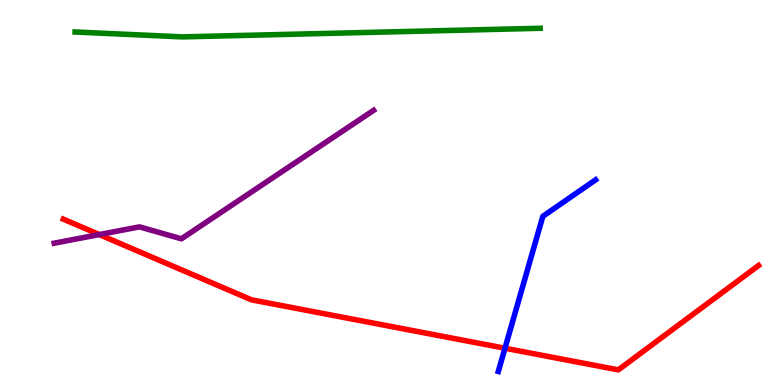[{'lines': ['blue', 'red'], 'intersections': [{'x': 6.52, 'y': 0.955}]}, {'lines': ['green', 'red'], 'intersections': []}, {'lines': ['purple', 'red'], 'intersections': [{'x': 1.28, 'y': 3.91}]}, {'lines': ['blue', 'green'], 'intersections': []}, {'lines': ['blue', 'purple'], 'intersections': []}, {'lines': ['green', 'purple'], 'intersections': []}]